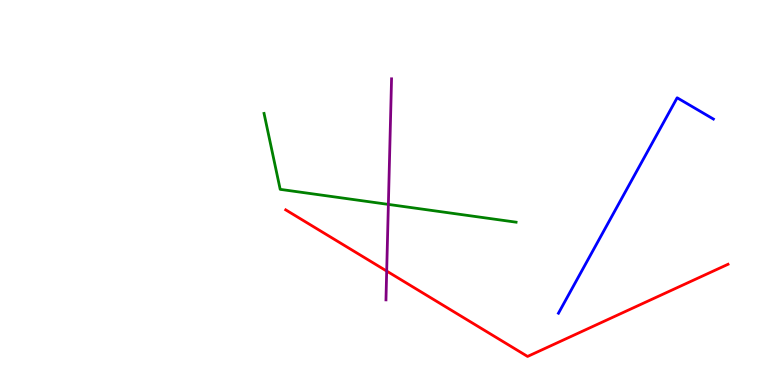[{'lines': ['blue', 'red'], 'intersections': []}, {'lines': ['green', 'red'], 'intersections': []}, {'lines': ['purple', 'red'], 'intersections': [{'x': 4.99, 'y': 2.96}]}, {'lines': ['blue', 'green'], 'intersections': []}, {'lines': ['blue', 'purple'], 'intersections': []}, {'lines': ['green', 'purple'], 'intersections': [{'x': 5.01, 'y': 4.69}]}]